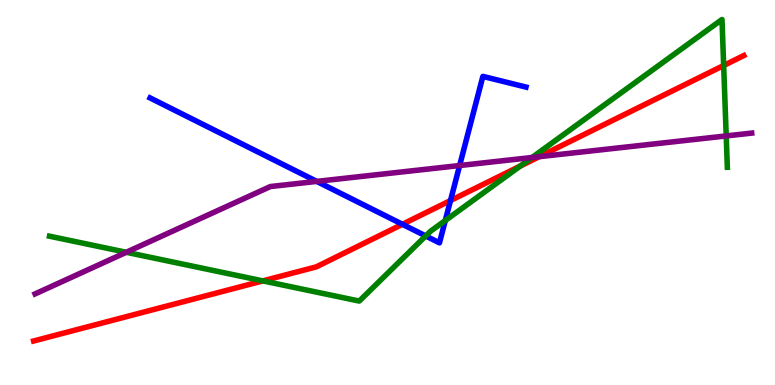[{'lines': ['blue', 'red'], 'intersections': [{'x': 5.19, 'y': 4.17}, {'x': 5.81, 'y': 4.79}]}, {'lines': ['green', 'red'], 'intersections': [{'x': 3.39, 'y': 2.7}, {'x': 6.71, 'y': 5.69}, {'x': 9.34, 'y': 8.3}]}, {'lines': ['purple', 'red'], 'intersections': [{'x': 6.96, 'y': 5.93}]}, {'lines': ['blue', 'green'], 'intersections': [{'x': 5.49, 'y': 3.87}, {'x': 5.75, 'y': 4.27}]}, {'lines': ['blue', 'purple'], 'intersections': [{'x': 4.09, 'y': 5.29}, {'x': 5.93, 'y': 5.7}]}, {'lines': ['green', 'purple'], 'intersections': [{'x': 1.63, 'y': 3.45}, {'x': 6.87, 'y': 5.91}, {'x': 9.37, 'y': 6.47}]}]